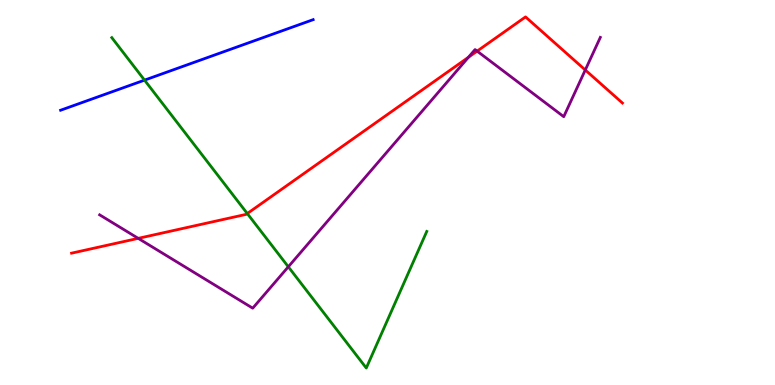[{'lines': ['blue', 'red'], 'intersections': []}, {'lines': ['green', 'red'], 'intersections': [{'x': 3.19, 'y': 4.45}]}, {'lines': ['purple', 'red'], 'intersections': [{'x': 1.78, 'y': 3.81}, {'x': 6.04, 'y': 8.51}, {'x': 6.16, 'y': 8.67}, {'x': 7.55, 'y': 8.18}]}, {'lines': ['blue', 'green'], 'intersections': [{'x': 1.86, 'y': 7.92}]}, {'lines': ['blue', 'purple'], 'intersections': []}, {'lines': ['green', 'purple'], 'intersections': [{'x': 3.72, 'y': 3.07}]}]